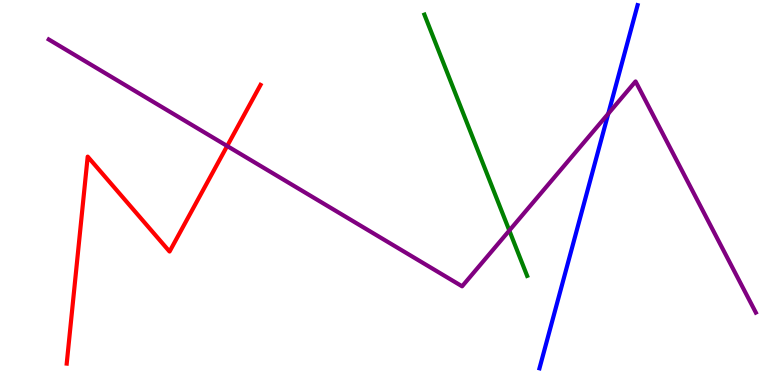[{'lines': ['blue', 'red'], 'intersections': []}, {'lines': ['green', 'red'], 'intersections': []}, {'lines': ['purple', 'red'], 'intersections': [{'x': 2.93, 'y': 6.21}]}, {'lines': ['blue', 'green'], 'intersections': []}, {'lines': ['blue', 'purple'], 'intersections': [{'x': 7.85, 'y': 7.05}]}, {'lines': ['green', 'purple'], 'intersections': [{'x': 6.57, 'y': 4.01}]}]